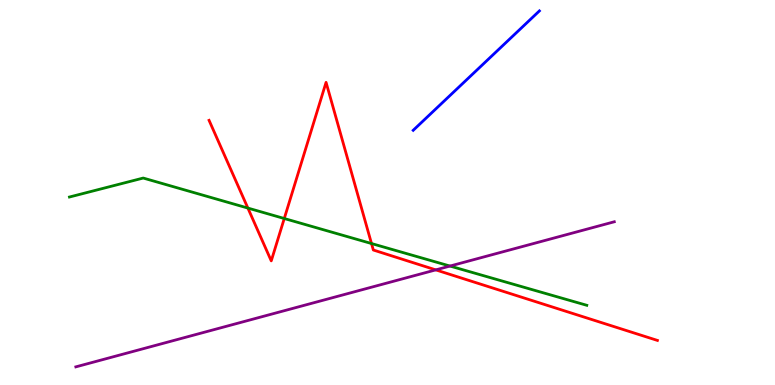[{'lines': ['blue', 'red'], 'intersections': []}, {'lines': ['green', 'red'], 'intersections': [{'x': 3.2, 'y': 4.6}, {'x': 3.67, 'y': 4.32}, {'x': 4.79, 'y': 3.67}]}, {'lines': ['purple', 'red'], 'intersections': [{'x': 5.62, 'y': 2.99}]}, {'lines': ['blue', 'green'], 'intersections': []}, {'lines': ['blue', 'purple'], 'intersections': []}, {'lines': ['green', 'purple'], 'intersections': [{'x': 5.81, 'y': 3.09}]}]